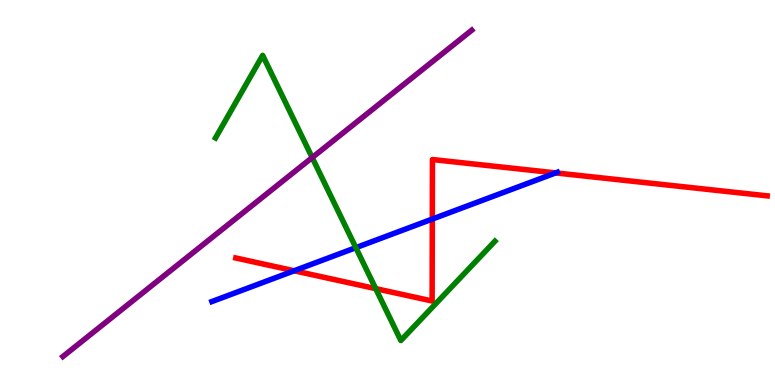[{'lines': ['blue', 'red'], 'intersections': [{'x': 3.8, 'y': 2.97}, {'x': 5.58, 'y': 4.31}, {'x': 7.17, 'y': 5.51}]}, {'lines': ['green', 'red'], 'intersections': [{'x': 4.85, 'y': 2.5}]}, {'lines': ['purple', 'red'], 'intersections': []}, {'lines': ['blue', 'green'], 'intersections': [{'x': 4.59, 'y': 3.57}]}, {'lines': ['blue', 'purple'], 'intersections': []}, {'lines': ['green', 'purple'], 'intersections': [{'x': 4.03, 'y': 5.91}]}]